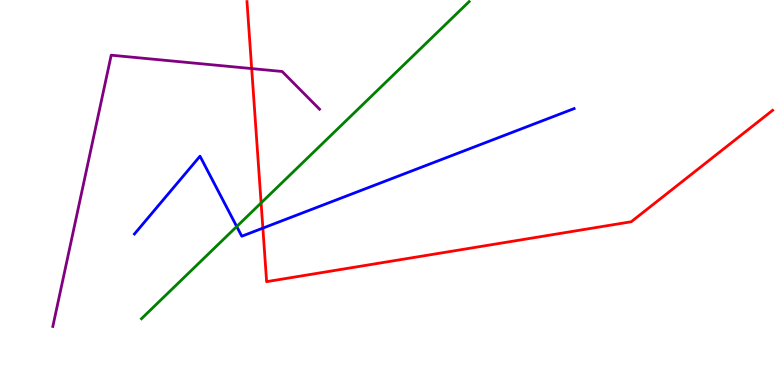[{'lines': ['blue', 'red'], 'intersections': [{'x': 3.39, 'y': 4.07}]}, {'lines': ['green', 'red'], 'intersections': [{'x': 3.37, 'y': 4.73}]}, {'lines': ['purple', 'red'], 'intersections': [{'x': 3.25, 'y': 8.22}]}, {'lines': ['blue', 'green'], 'intersections': [{'x': 3.05, 'y': 4.12}]}, {'lines': ['blue', 'purple'], 'intersections': []}, {'lines': ['green', 'purple'], 'intersections': []}]